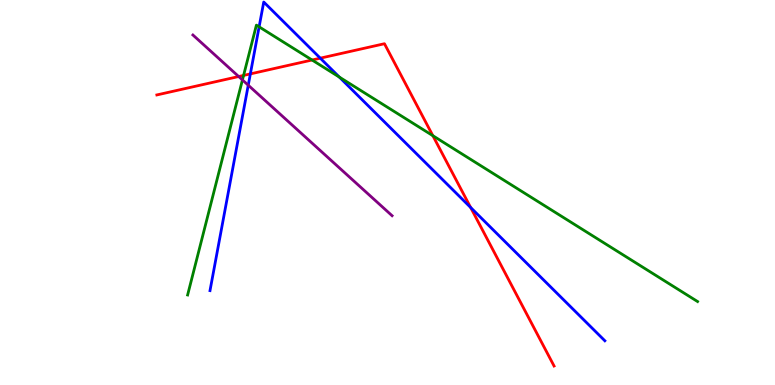[{'lines': ['blue', 'red'], 'intersections': [{'x': 3.23, 'y': 8.08}, {'x': 4.13, 'y': 8.49}, {'x': 6.07, 'y': 4.61}]}, {'lines': ['green', 'red'], 'intersections': [{'x': 3.14, 'y': 8.04}, {'x': 4.03, 'y': 8.44}, {'x': 5.59, 'y': 6.48}]}, {'lines': ['purple', 'red'], 'intersections': [{'x': 3.08, 'y': 8.01}]}, {'lines': ['blue', 'green'], 'intersections': [{'x': 3.34, 'y': 9.3}, {'x': 4.38, 'y': 8.0}]}, {'lines': ['blue', 'purple'], 'intersections': [{'x': 3.2, 'y': 7.79}]}, {'lines': ['green', 'purple'], 'intersections': [{'x': 3.13, 'y': 7.92}]}]